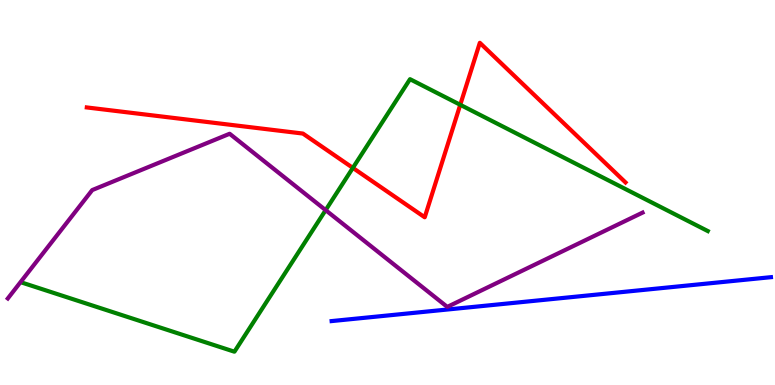[{'lines': ['blue', 'red'], 'intersections': []}, {'lines': ['green', 'red'], 'intersections': [{'x': 4.55, 'y': 5.64}, {'x': 5.94, 'y': 7.28}]}, {'lines': ['purple', 'red'], 'intersections': []}, {'lines': ['blue', 'green'], 'intersections': []}, {'lines': ['blue', 'purple'], 'intersections': []}, {'lines': ['green', 'purple'], 'intersections': [{'x': 4.2, 'y': 4.54}]}]